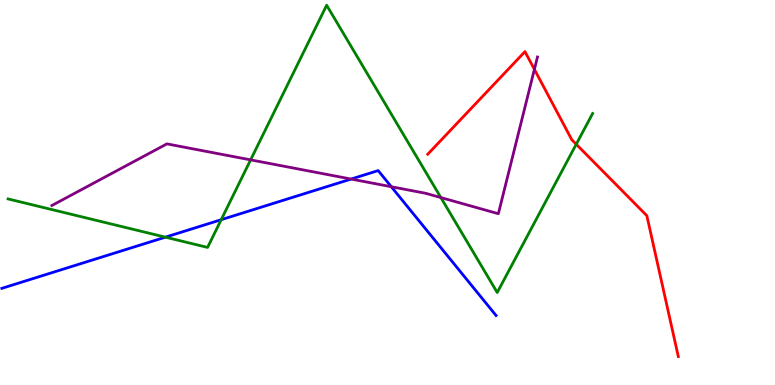[{'lines': ['blue', 'red'], 'intersections': []}, {'lines': ['green', 'red'], 'intersections': [{'x': 7.44, 'y': 6.25}]}, {'lines': ['purple', 'red'], 'intersections': [{'x': 6.9, 'y': 8.2}]}, {'lines': ['blue', 'green'], 'intersections': [{'x': 2.13, 'y': 3.84}, {'x': 2.85, 'y': 4.29}]}, {'lines': ['blue', 'purple'], 'intersections': [{'x': 4.53, 'y': 5.35}, {'x': 5.05, 'y': 5.15}]}, {'lines': ['green', 'purple'], 'intersections': [{'x': 3.23, 'y': 5.85}, {'x': 5.69, 'y': 4.87}]}]